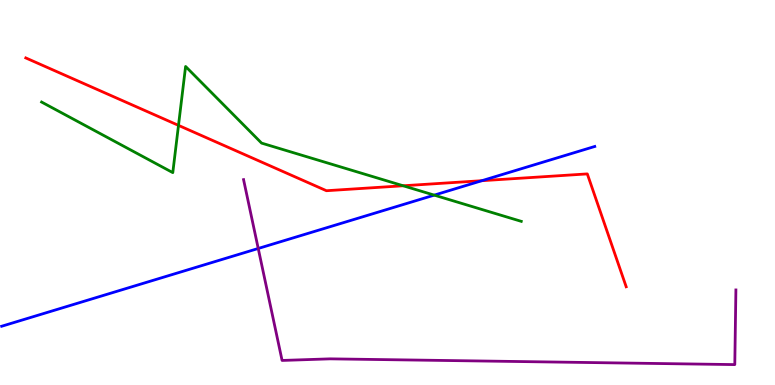[{'lines': ['blue', 'red'], 'intersections': [{'x': 6.22, 'y': 5.31}]}, {'lines': ['green', 'red'], 'intersections': [{'x': 2.3, 'y': 6.74}, {'x': 5.2, 'y': 5.17}]}, {'lines': ['purple', 'red'], 'intersections': []}, {'lines': ['blue', 'green'], 'intersections': [{'x': 5.6, 'y': 4.93}]}, {'lines': ['blue', 'purple'], 'intersections': [{'x': 3.33, 'y': 3.55}]}, {'lines': ['green', 'purple'], 'intersections': []}]